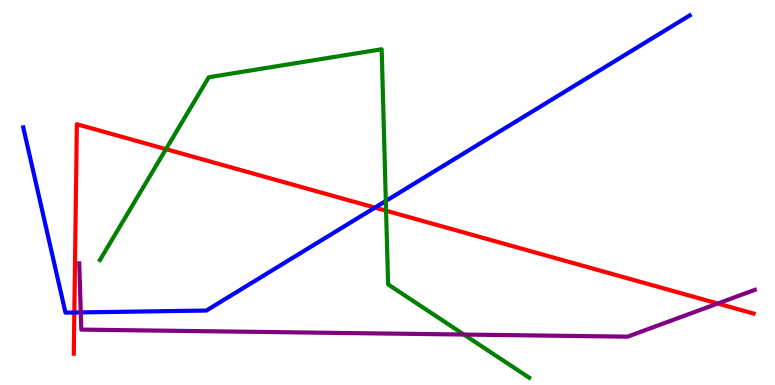[{'lines': ['blue', 'red'], 'intersections': [{'x': 0.959, 'y': 1.88}, {'x': 4.84, 'y': 4.61}]}, {'lines': ['green', 'red'], 'intersections': [{'x': 2.14, 'y': 6.13}, {'x': 4.98, 'y': 4.53}]}, {'lines': ['purple', 'red'], 'intersections': [{'x': 9.26, 'y': 2.12}]}, {'lines': ['blue', 'green'], 'intersections': [{'x': 4.98, 'y': 4.78}]}, {'lines': ['blue', 'purple'], 'intersections': [{'x': 1.04, 'y': 1.89}]}, {'lines': ['green', 'purple'], 'intersections': [{'x': 5.99, 'y': 1.31}]}]